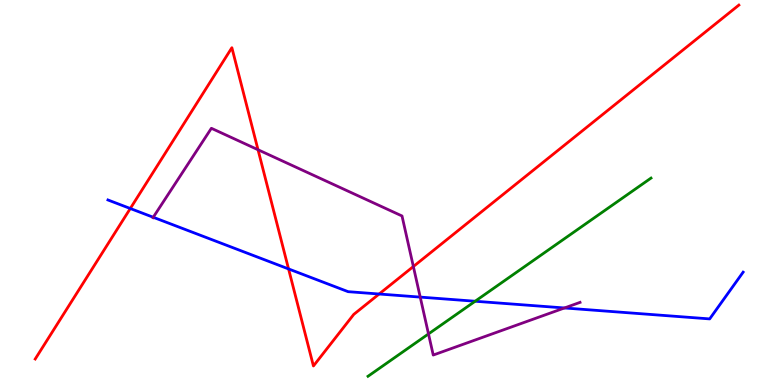[{'lines': ['blue', 'red'], 'intersections': [{'x': 1.68, 'y': 4.58}, {'x': 3.72, 'y': 3.01}, {'x': 4.89, 'y': 2.36}]}, {'lines': ['green', 'red'], 'intersections': []}, {'lines': ['purple', 'red'], 'intersections': [{'x': 3.33, 'y': 6.11}, {'x': 5.33, 'y': 3.08}]}, {'lines': ['blue', 'green'], 'intersections': [{'x': 6.13, 'y': 2.18}]}, {'lines': ['blue', 'purple'], 'intersections': [{'x': 1.98, 'y': 4.36}, {'x': 5.42, 'y': 2.28}, {'x': 7.28, 'y': 2.0}]}, {'lines': ['green', 'purple'], 'intersections': [{'x': 5.53, 'y': 1.33}]}]